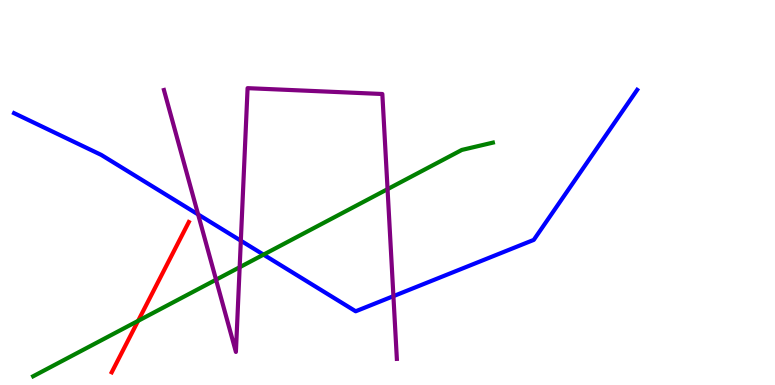[{'lines': ['blue', 'red'], 'intersections': []}, {'lines': ['green', 'red'], 'intersections': [{'x': 1.78, 'y': 1.67}]}, {'lines': ['purple', 'red'], 'intersections': []}, {'lines': ['blue', 'green'], 'intersections': [{'x': 3.4, 'y': 3.39}]}, {'lines': ['blue', 'purple'], 'intersections': [{'x': 2.56, 'y': 4.43}, {'x': 3.11, 'y': 3.75}, {'x': 5.08, 'y': 2.31}]}, {'lines': ['green', 'purple'], 'intersections': [{'x': 2.79, 'y': 2.74}, {'x': 3.09, 'y': 3.06}, {'x': 5.0, 'y': 5.09}]}]